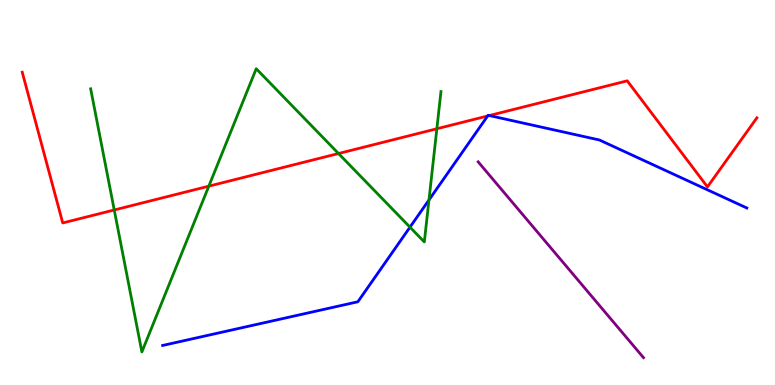[{'lines': ['blue', 'red'], 'intersections': [{'x': 6.29, 'y': 6.99}, {'x': 6.31, 'y': 7.0}]}, {'lines': ['green', 'red'], 'intersections': [{'x': 1.47, 'y': 4.55}, {'x': 2.69, 'y': 5.16}, {'x': 4.37, 'y': 6.01}, {'x': 5.64, 'y': 6.66}]}, {'lines': ['purple', 'red'], 'intersections': []}, {'lines': ['blue', 'green'], 'intersections': [{'x': 5.29, 'y': 4.1}, {'x': 5.54, 'y': 4.81}]}, {'lines': ['blue', 'purple'], 'intersections': []}, {'lines': ['green', 'purple'], 'intersections': []}]